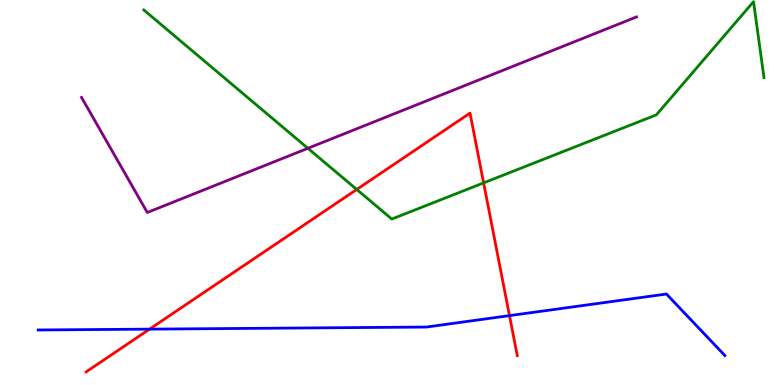[{'lines': ['blue', 'red'], 'intersections': [{'x': 1.93, 'y': 1.45}, {'x': 6.57, 'y': 1.8}]}, {'lines': ['green', 'red'], 'intersections': [{'x': 4.6, 'y': 5.08}, {'x': 6.24, 'y': 5.25}]}, {'lines': ['purple', 'red'], 'intersections': []}, {'lines': ['blue', 'green'], 'intersections': []}, {'lines': ['blue', 'purple'], 'intersections': []}, {'lines': ['green', 'purple'], 'intersections': [{'x': 3.97, 'y': 6.15}]}]